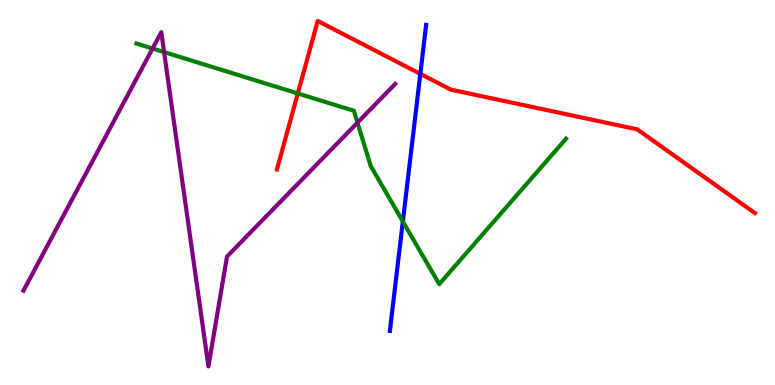[{'lines': ['blue', 'red'], 'intersections': [{'x': 5.42, 'y': 8.08}]}, {'lines': ['green', 'red'], 'intersections': [{'x': 3.84, 'y': 7.57}]}, {'lines': ['purple', 'red'], 'intersections': []}, {'lines': ['blue', 'green'], 'intersections': [{'x': 5.2, 'y': 4.25}]}, {'lines': ['blue', 'purple'], 'intersections': []}, {'lines': ['green', 'purple'], 'intersections': [{'x': 1.97, 'y': 8.74}, {'x': 2.12, 'y': 8.65}, {'x': 4.61, 'y': 6.81}]}]